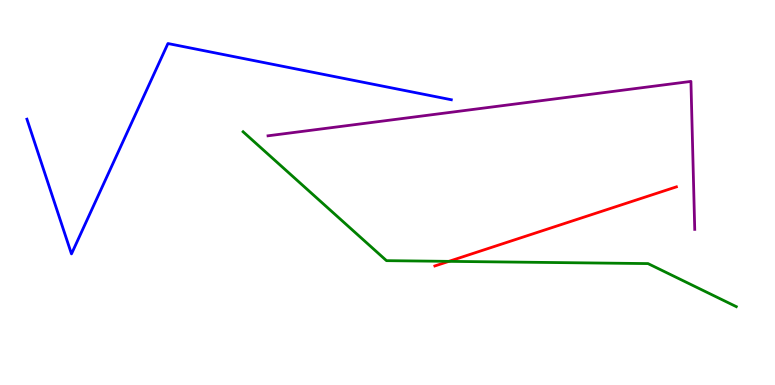[{'lines': ['blue', 'red'], 'intersections': []}, {'lines': ['green', 'red'], 'intersections': [{'x': 5.79, 'y': 3.21}]}, {'lines': ['purple', 'red'], 'intersections': []}, {'lines': ['blue', 'green'], 'intersections': []}, {'lines': ['blue', 'purple'], 'intersections': []}, {'lines': ['green', 'purple'], 'intersections': []}]